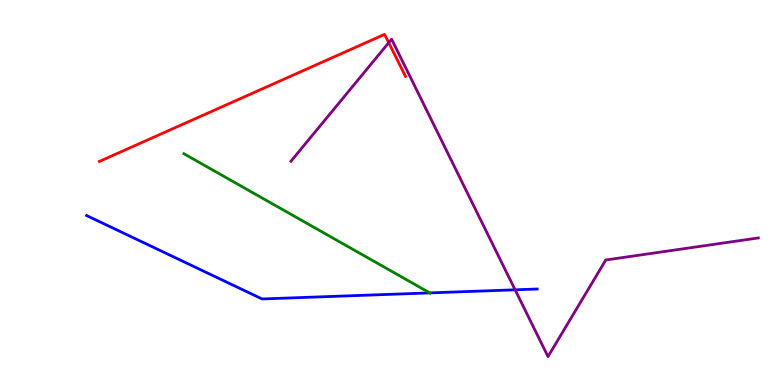[{'lines': ['blue', 'red'], 'intersections': []}, {'lines': ['green', 'red'], 'intersections': []}, {'lines': ['purple', 'red'], 'intersections': [{'x': 5.02, 'y': 8.89}]}, {'lines': ['blue', 'green'], 'intersections': [{'x': 5.55, 'y': 2.39}]}, {'lines': ['blue', 'purple'], 'intersections': [{'x': 6.65, 'y': 2.47}]}, {'lines': ['green', 'purple'], 'intersections': []}]